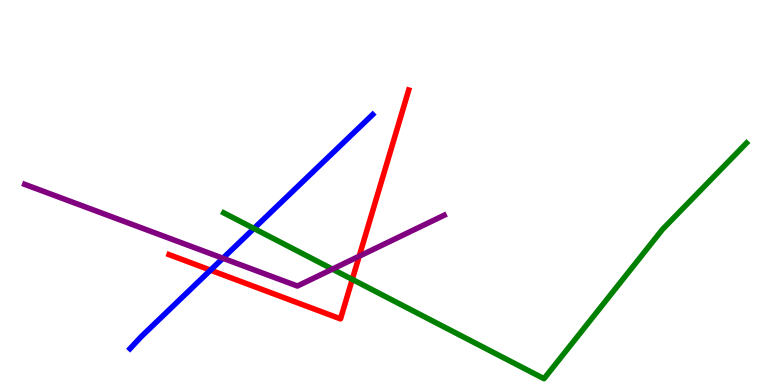[{'lines': ['blue', 'red'], 'intersections': [{'x': 2.72, 'y': 2.98}]}, {'lines': ['green', 'red'], 'intersections': [{'x': 4.55, 'y': 2.74}]}, {'lines': ['purple', 'red'], 'intersections': [{'x': 4.63, 'y': 3.34}]}, {'lines': ['blue', 'green'], 'intersections': [{'x': 3.28, 'y': 4.07}]}, {'lines': ['blue', 'purple'], 'intersections': [{'x': 2.88, 'y': 3.29}]}, {'lines': ['green', 'purple'], 'intersections': [{'x': 4.29, 'y': 3.01}]}]